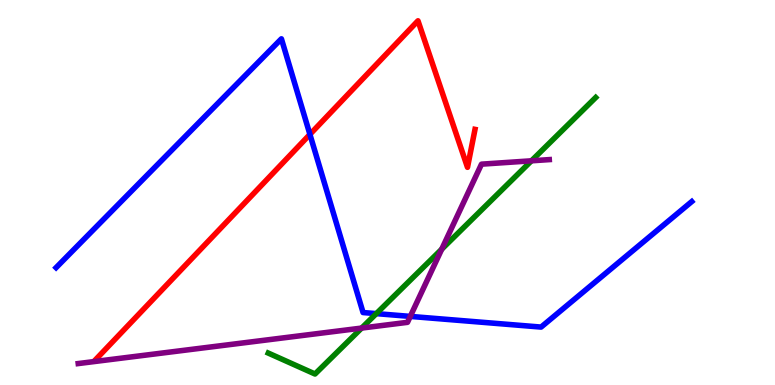[{'lines': ['blue', 'red'], 'intersections': [{'x': 4.0, 'y': 6.51}]}, {'lines': ['green', 'red'], 'intersections': []}, {'lines': ['purple', 'red'], 'intersections': []}, {'lines': ['blue', 'green'], 'intersections': [{'x': 4.86, 'y': 1.85}]}, {'lines': ['blue', 'purple'], 'intersections': [{'x': 5.29, 'y': 1.78}]}, {'lines': ['green', 'purple'], 'intersections': [{'x': 4.67, 'y': 1.48}, {'x': 5.7, 'y': 3.53}, {'x': 6.86, 'y': 5.82}]}]